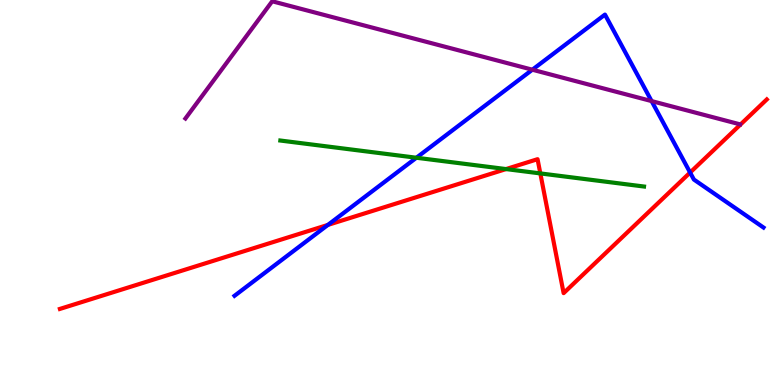[{'lines': ['blue', 'red'], 'intersections': [{'x': 4.23, 'y': 4.16}, {'x': 8.9, 'y': 5.52}]}, {'lines': ['green', 'red'], 'intersections': [{'x': 6.53, 'y': 5.61}, {'x': 6.97, 'y': 5.5}]}, {'lines': ['purple', 'red'], 'intersections': []}, {'lines': ['blue', 'green'], 'intersections': [{'x': 5.37, 'y': 5.9}]}, {'lines': ['blue', 'purple'], 'intersections': [{'x': 6.87, 'y': 8.19}, {'x': 8.41, 'y': 7.37}]}, {'lines': ['green', 'purple'], 'intersections': []}]